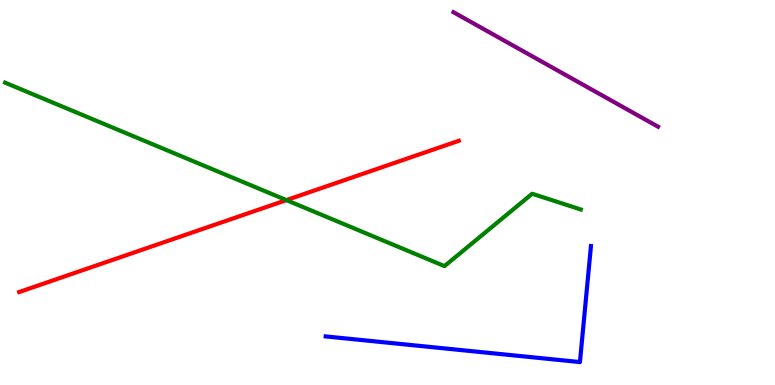[{'lines': ['blue', 'red'], 'intersections': []}, {'lines': ['green', 'red'], 'intersections': [{'x': 3.7, 'y': 4.8}]}, {'lines': ['purple', 'red'], 'intersections': []}, {'lines': ['blue', 'green'], 'intersections': []}, {'lines': ['blue', 'purple'], 'intersections': []}, {'lines': ['green', 'purple'], 'intersections': []}]